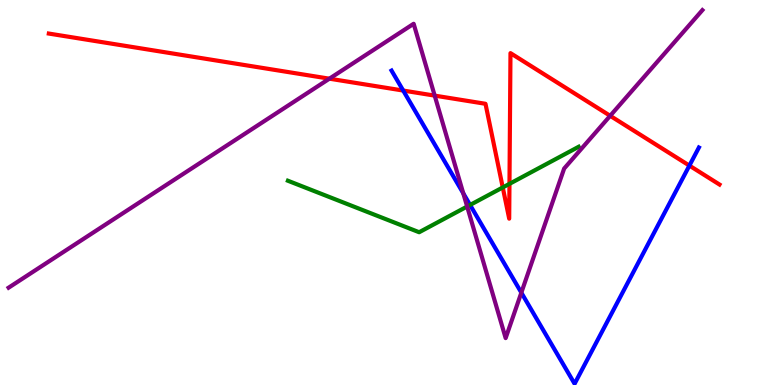[{'lines': ['blue', 'red'], 'intersections': [{'x': 5.2, 'y': 7.65}, {'x': 8.9, 'y': 5.7}]}, {'lines': ['green', 'red'], 'intersections': [{'x': 6.49, 'y': 5.13}, {'x': 6.57, 'y': 5.22}]}, {'lines': ['purple', 'red'], 'intersections': [{'x': 4.25, 'y': 7.96}, {'x': 5.61, 'y': 7.52}, {'x': 7.87, 'y': 6.99}]}, {'lines': ['blue', 'green'], 'intersections': [{'x': 6.07, 'y': 4.68}]}, {'lines': ['blue', 'purple'], 'intersections': [{'x': 5.98, 'y': 4.98}, {'x': 6.73, 'y': 2.4}]}, {'lines': ['green', 'purple'], 'intersections': [{'x': 6.03, 'y': 4.64}]}]